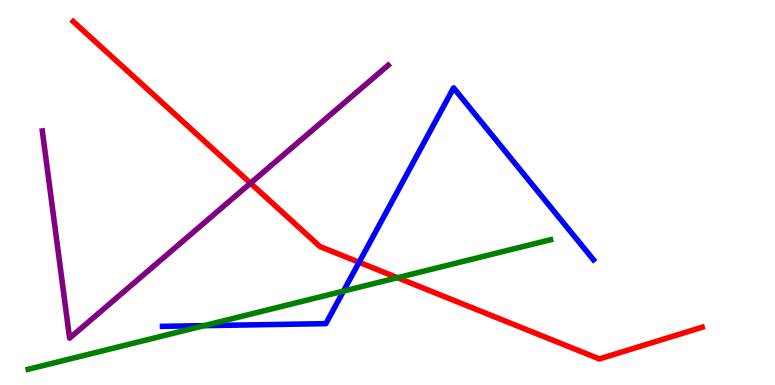[{'lines': ['blue', 'red'], 'intersections': [{'x': 4.63, 'y': 3.19}]}, {'lines': ['green', 'red'], 'intersections': [{'x': 5.13, 'y': 2.79}]}, {'lines': ['purple', 'red'], 'intersections': [{'x': 3.23, 'y': 5.24}]}, {'lines': ['blue', 'green'], 'intersections': [{'x': 2.63, 'y': 1.54}, {'x': 4.43, 'y': 2.44}]}, {'lines': ['blue', 'purple'], 'intersections': []}, {'lines': ['green', 'purple'], 'intersections': []}]